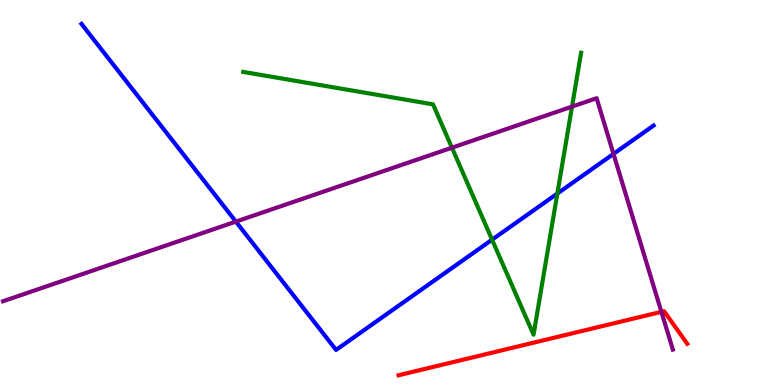[{'lines': ['blue', 'red'], 'intersections': []}, {'lines': ['green', 'red'], 'intersections': []}, {'lines': ['purple', 'red'], 'intersections': [{'x': 8.53, 'y': 1.9}]}, {'lines': ['blue', 'green'], 'intersections': [{'x': 6.35, 'y': 3.77}, {'x': 7.19, 'y': 4.97}]}, {'lines': ['blue', 'purple'], 'intersections': [{'x': 3.04, 'y': 4.24}, {'x': 7.92, 'y': 6.0}]}, {'lines': ['green', 'purple'], 'intersections': [{'x': 5.83, 'y': 6.16}, {'x': 7.38, 'y': 7.23}]}]